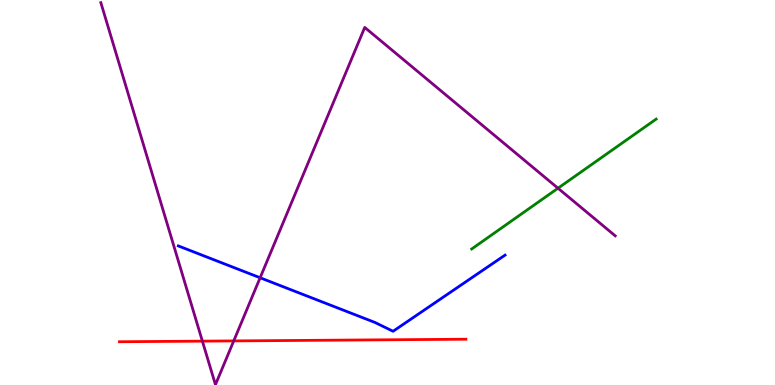[{'lines': ['blue', 'red'], 'intersections': []}, {'lines': ['green', 'red'], 'intersections': []}, {'lines': ['purple', 'red'], 'intersections': [{'x': 2.61, 'y': 1.14}, {'x': 3.02, 'y': 1.15}]}, {'lines': ['blue', 'green'], 'intersections': []}, {'lines': ['blue', 'purple'], 'intersections': [{'x': 3.36, 'y': 2.79}]}, {'lines': ['green', 'purple'], 'intersections': [{'x': 7.2, 'y': 5.11}]}]